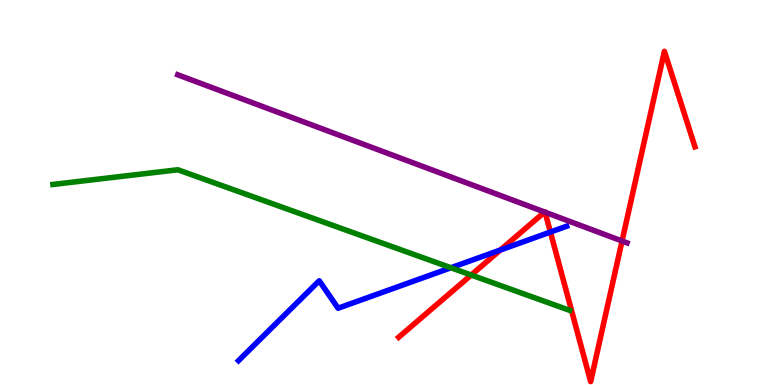[{'lines': ['blue', 'red'], 'intersections': [{'x': 6.46, 'y': 3.51}, {'x': 7.1, 'y': 3.97}]}, {'lines': ['green', 'red'], 'intersections': [{'x': 6.08, 'y': 2.86}]}, {'lines': ['purple', 'red'], 'intersections': [{'x': 7.03, 'y': 4.49}, {'x': 7.03, 'y': 4.49}, {'x': 8.03, 'y': 3.74}]}, {'lines': ['blue', 'green'], 'intersections': [{'x': 5.82, 'y': 3.05}]}, {'lines': ['blue', 'purple'], 'intersections': []}, {'lines': ['green', 'purple'], 'intersections': []}]